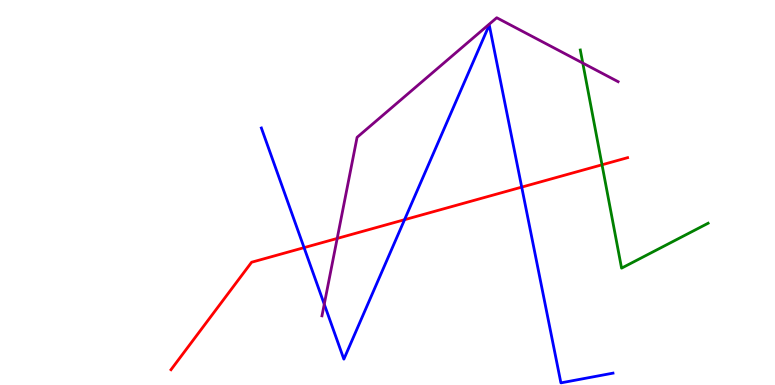[{'lines': ['blue', 'red'], 'intersections': [{'x': 3.92, 'y': 3.57}, {'x': 5.22, 'y': 4.29}, {'x': 6.73, 'y': 5.14}]}, {'lines': ['green', 'red'], 'intersections': [{'x': 7.77, 'y': 5.72}]}, {'lines': ['purple', 'red'], 'intersections': [{'x': 4.35, 'y': 3.81}]}, {'lines': ['blue', 'green'], 'intersections': []}, {'lines': ['blue', 'purple'], 'intersections': [{'x': 4.18, 'y': 2.1}]}, {'lines': ['green', 'purple'], 'intersections': [{'x': 7.52, 'y': 8.36}]}]